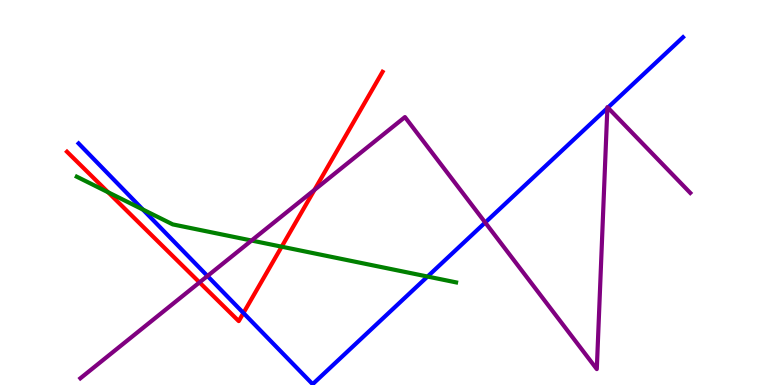[{'lines': ['blue', 'red'], 'intersections': [{'x': 3.14, 'y': 1.87}]}, {'lines': ['green', 'red'], 'intersections': [{'x': 1.39, 'y': 5.01}, {'x': 3.63, 'y': 3.59}]}, {'lines': ['purple', 'red'], 'intersections': [{'x': 2.57, 'y': 2.66}, {'x': 4.06, 'y': 5.07}]}, {'lines': ['blue', 'green'], 'intersections': [{'x': 1.84, 'y': 4.56}, {'x': 5.52, 'y': 2.82}]}, {'lines': ['blue', 'purple'], 'intersections': [{'x': 2.68, 'y': 2.83}, {'x': 6.26, 'y': 4.22}, {'x': 7.84, 'y': 7.19}, {'x': 7.84, 'y': 7.2}]}, {'lines': ['green', 'purple'], 'intersections': [{'x': 3.25, 'y': 3.75}]}]